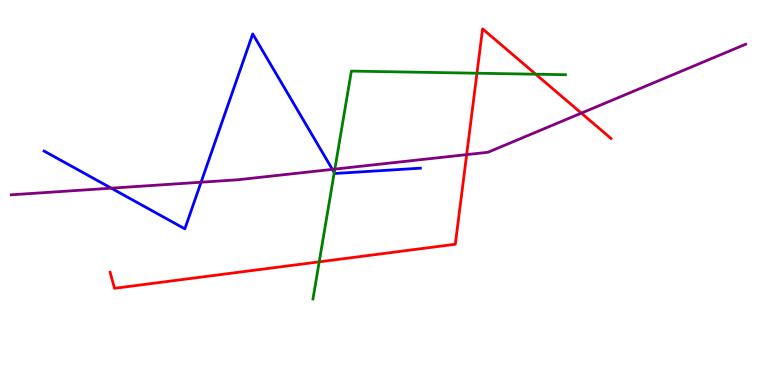[{'lines': ['blue', 'red'], 'intersections': []}, {'lines': ['green', 'red'], 'intersections': [{'x': 4.12, 'y': 3.2}, {'x': 6.15, 'y': 8.1}, {'x': 6.91, 'y': 8.07}]}, {'lines': ['purple', 'red'], 'intersections': [{'x': 6.02, 'y': 5.98}, {'x': 7.5, 'y': 7.06}]}, {'lines': ['blue', 'green'], 'intersections': [{'x': 4.31, 'y': 5.52}]}, {'lines': ['blue', 'purple'], 'intersections': [{'x': 1.44, 'y': 5.11}, {'x': 2.59, 'y': 5.27}, {'x': 4.29, 'y': 5.6}]}, {'lines': ['green', 'purple'], 'intersections': [{'x': 4.32, 'y': 5.61}]}]